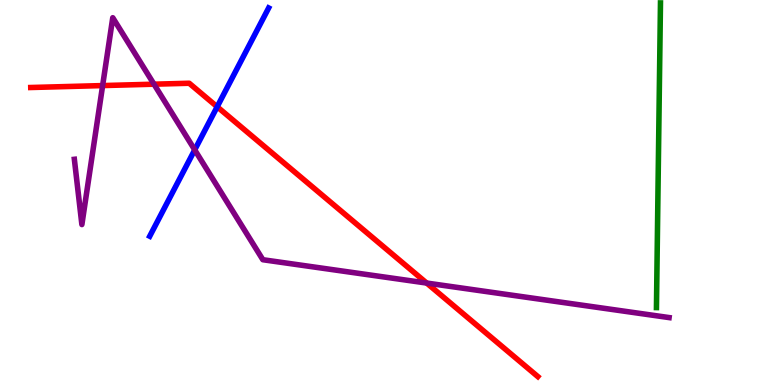[{'lines': ['blue', 'red'], 'intersections': [{'x': 2.8, 'y': 7.23}]}, {'lines': ['green', 'red'], 'intersections': []}, {'lines': ['purple', 'red'], 'intersections': [{'x': 1.32, 'y': 7.78}, {'x': 1.99, 'y': 7.81}, {'x': 5.51, 'y': 2.65}]}, {'lines': ['blue', 'green'], 'intersections': []}, {'lines': ['blue', 'purple'], 'intersections': [{'x': 2.51, 'y': 6.11}]}, {'lines': ['green', 'purple'], 'intersections': []}]